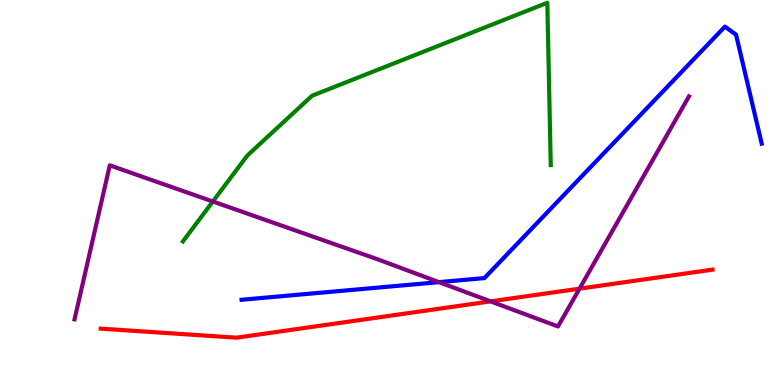[{'lines': ['blue', 'red'], 'intersections': []}, {'lines': ['green', 'red'], 'intersections': []}, {'lines': ['purple', 'red'], 'intersections': [{'x': 6.33, 'y': 2.17}, {'x': 7.48, 'y': 2.5}]}, {'lines': ['blue', 'green'], 'intersections': []}, {'lines': ['blue', 'purple'], 'intersections': [{'x': 5.66, 'y': 2.67}]}, {'lines': ['green', 'purple'], 'intersections': [{'x': 2.75, 'y': 4.77}]}]